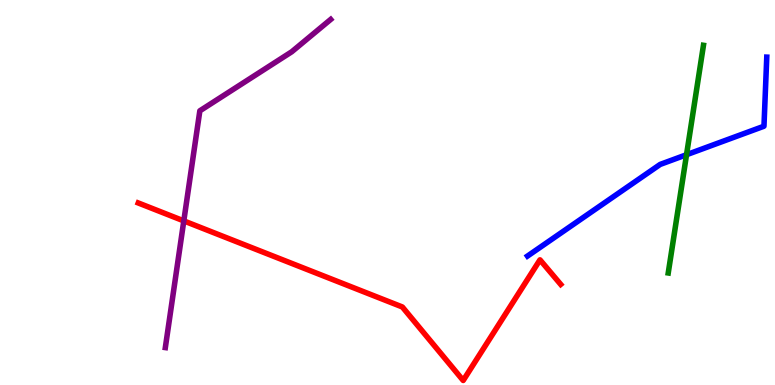[{'lines': ['blue', 'red'], 'intersections': []}, {'lines': ['green', 'red'], 'intersections': []}, {'lines': ['purple', 'red'], 'intersections': [{'x': 2.37, 'y': 4.26}]}, {'lines': ['blue', 'green'], 'intersections': [{'x': 8.86, 'y': 5.98}]}, {'lines': ['blue', 'purple'], 'intersections': []}, {'lines': ['green', 'purple'], 'intersections': []}]